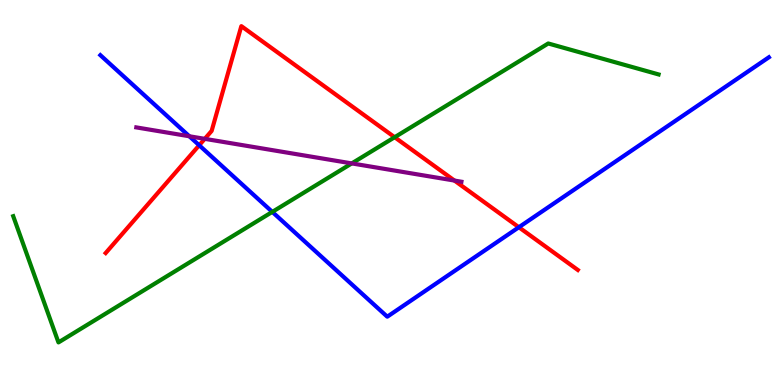[{'lines': ['blue', 'red'], 'intersections': [{'x': 2.57, 'y': 6.23}, {'x': 6.69, 'y': 4.1}]}, {'lines': ['green', 'red'], 'intersections': [{'x': 5.09, 'y': 6.44}]}, {'lines': ['purple', 'red'], 'intersections': [{'x': 2.64, 'y': 6.39}, {'x': 5.86, 'y': 5.31}]}, {'lines': ['blue', 'green'], 'intersections': [{'x': 3.51, 'y': 4.5}]}, {'lines': ['blue', 'purple'], 'intersections': [{'x': 2.44, 'y': 6.46}]}, {'lines': ['green', 'purple'], 'intersections': [{'x': 4.54, 'y': 5.76}]}]